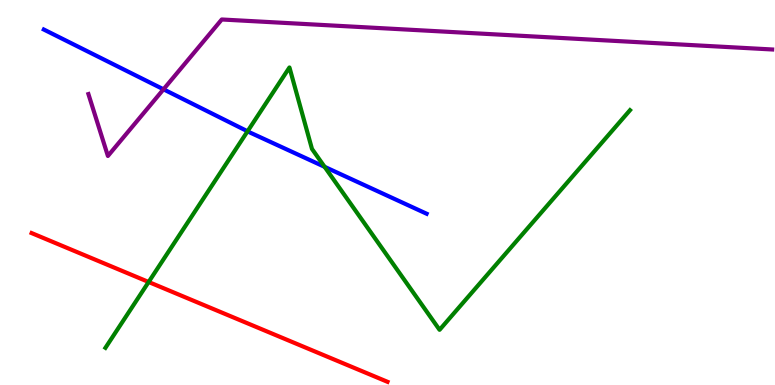[{'lines': ['blue', 'red'], 'intersections': []}, {'lines': ['green', 'red'], 'intersections': [{'x': 1.92, 'y': 2.68}]}, {'lines': ['purple', 'red'], 'intersections': []}, {'lines': ['blue', 'green'], 'intersections': [{'x': 3.19, 'y': 6.59}, {'x': 4.19, 'y': 5.67}]}, {'lines': ['blue', 'purple'], 'intersections': [{'x': 2.11, 'y': 7.68}]}, {'lines': ['green', 'purple'], 'intersections': []}]